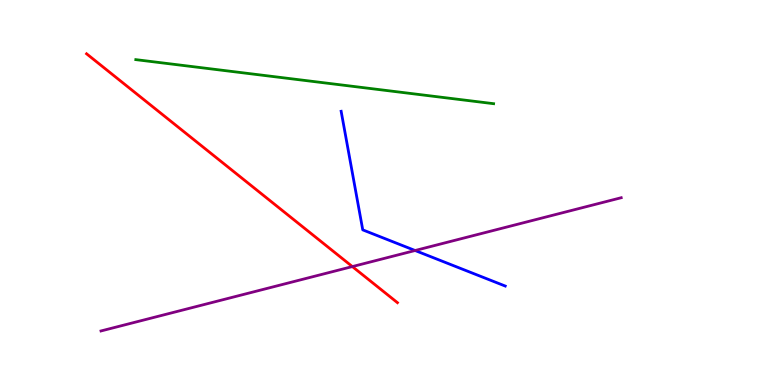[{'lines': ['blue', 'red'], 'intersections': []}, {'lines': ['green', 'red'], 'intersections': []}, {'lines': ['purple', 'red'], 'intersections': [{'x': 4.55, 'y': 3.08}]}, {'lines': ['blue', 'green'], 'intersections': []}, {'lines': ['blue', 'purple'], 'intersections': [{'x': 5.36, 'y': 3.49}]}, {'lines': ['green', 'purple'], 'intersections': []}]